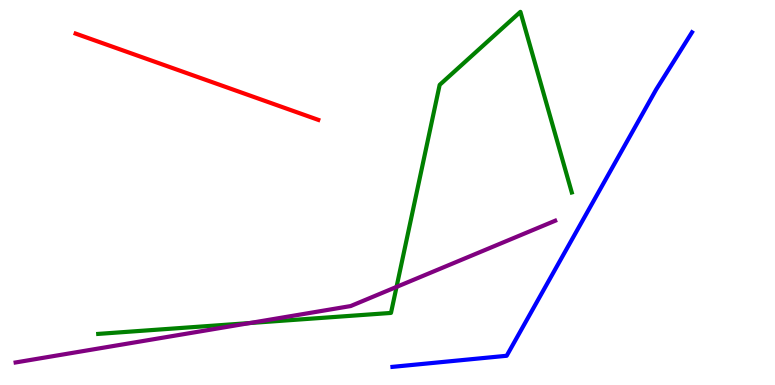[{'lines': ['blue', 'red'], 'intersections': []}, {'lines': ['green', 'red'], 'intersections': []}, {'lines': ['purple', 'red'], 'intersections': []}, {'lines': ['blue', 'green'], 'intersections': []}, {'lines': ['blue', 'purple'], 'intersections': []}, {'lines': ['green', 'purple'], 'intersections': [{'x': 3.22, 'y': 1.61}, {'x': 5.12, 'y': 2.55}]}]